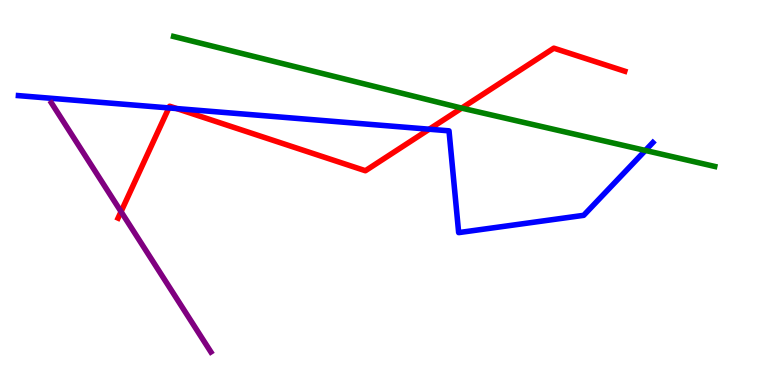[{'lines': ['blue', 'red'], 'intersections': [{'x': 2.18, 'y': 7.2}, {'x': 2.28, 'y': 7.18}, {'x': 5.54, 'y': 6.64}]}, {'lines': ['green', 'red'], 'intersections': [{'x': 5.96, 'y': 7.19}]}, {'lines': ['purple', 'red'], 'intersections': [{'x': 1.56, 'y': 4.5}]}, {'lines': ['blue', 'green'], 'intersections': [{'x': 8.33, 'y': 6.09}]}, {'lines': ['blue', 'purple'], 'intersections': []}, {'lines': ['green', 'purple'], 'intersections': []}]